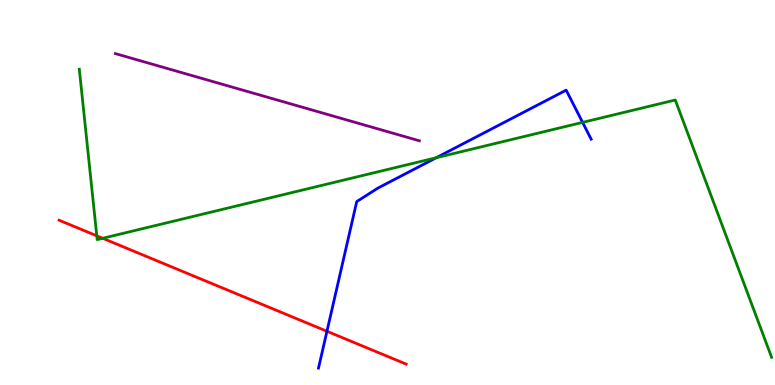[{'lines': ['blue', 'red'], 'intersections': [{'x': 4.22, 'y': 1.4}]}, {'lines': ['green', 'red'], 'intersections': [{'x': 1.25, 'y': 3.87}, {'x': 1.32, 'y': 3.81}]}, {'lines': ['purple', 'red'], 'intersections': []}, {'lines': ['blue', 'green'], 'intersections': [{'x': 5.63, 'y': 5.9}, {'x': 7.52, 'y': 6.82}]}, {'lines': ['blue', 'purple'], 'intersections': []}, {'lines': ['green', 'purple'], 'intersections': []}]